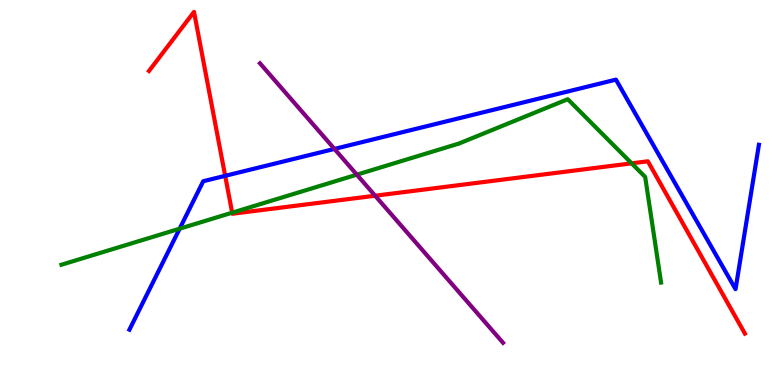[{'lines': ['blue', 'red'], 'intersections': [{'x': 2.91, 'y': 5.43}]}, {'lines': ['green', 'red'], 'intersections': [{'x': 3.0, 'y': 4.48}, {'x': 8.15, 'y': 5.76}]}, {'lines': ['purple', 'red'], 'intersections': [{'x': 4.84, 'y': 4.92}]}, {'lines': ['blue', 'green'], 'intersections': [{'x': 2.32, 'y': 4.06}]}, {'lines': ['blue', 'purple'], 'intersections': [{'x': 4.32, 'y': 6.13}]}, {'lines': ['green', 'purple'], 'intersections': [{'x': 4.6, 'y': 5.46}]}]